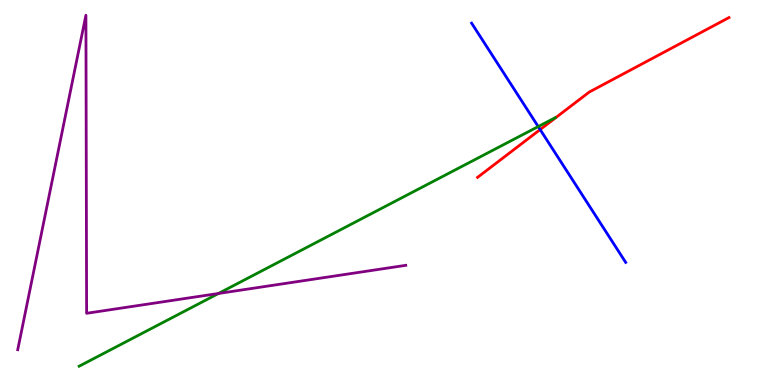[{'lines': ['blue', 'red'], 'intersections': [{'x': 6.97, 'y': 6.63}]}, {'lines': ['green', 'red'], 'intersections': []}, {'lines': ['purple', 'red'], 'intersections': []}, {'lines': ['blue', 'green'], 'intersections': [{'x': 6.94, 'y': 6.71}]}, {'lines': ['blue', 'purple'], 'intersections': []}, {'lines': ['green', 'purple'], 'intersections': [{'x': 2.82, 'y': 2.38}]}]